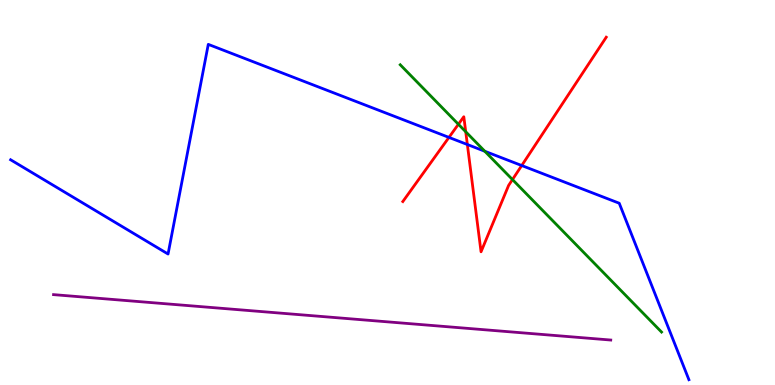[{'lines': ['blue', 'red'], 'intersections': [{'x': 5.79, 'y': 6.43}, {'x': 6.03, 'y': 6.25}, {'x': 6.73, 'y': 5.7}]}, {'lines': ['green', 'red'], 'intersections': [{'x': 5.91, 'y': 6.77}, {'x': 6.01, 'y': 6.58}, {'x': 6.61, 'y': 5.34}]}, {'lines': ['purple', 'red'], 'intersections': []}, {'lines': ['blue', 'green'], 'intersections': [{'x': 6.26, 'y': 6.07}]}, {'lines': ['blue', 'purple'], 'intersections': []}, {'lines': ['green', 'purple'], 'intersections': []}]